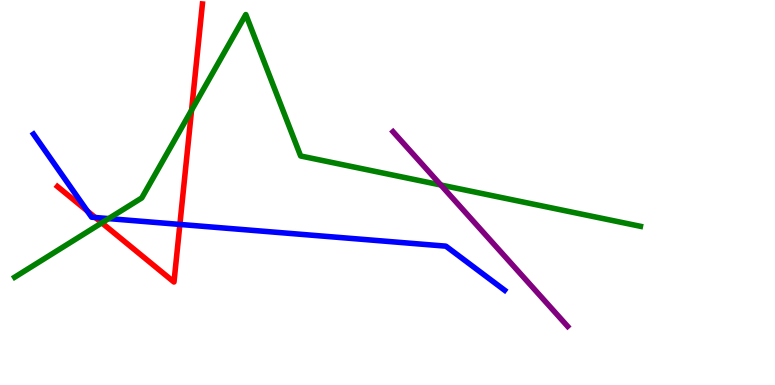[{'lines': ['blue', 'red'], 'intersections': [{'x': 1.13, 'y': 4.52}, {'x': 1.23, 'y': 4.35}, {'x': 2.32, 'y': 4.17}]}, {'lines': ['green', 'red'], 'intersections': [{'x': 1.31, 'y': 4.21}, {'x': 2.47, 'y': 7.14}]}, {'lines': ['purple', 'red'], 'intersections': []}, {'lines': ['blue', 'green'], 'intersections': [{'x': 1.4, 'y': 4.32}]}, {'lines': ['blue', 'purple'], 'intersections': []}, {'lines': ['green', 'purple'], 'intersections': [{'x': 5.69, 'y': 5.19}]}]